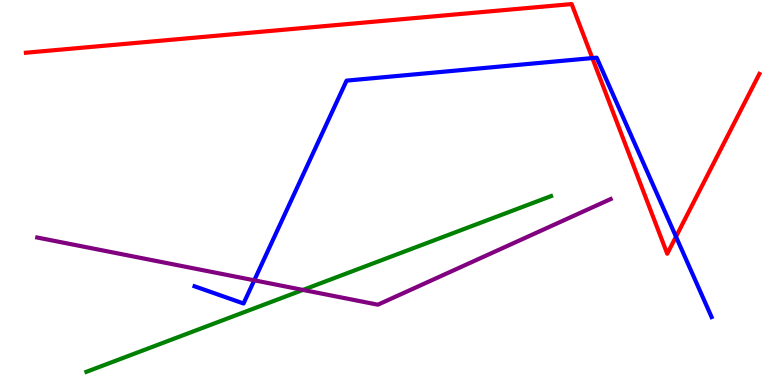[{'lines': ['blue', 'red'], 'intersections': [{'x': 7.64, 'y': 8.49}, {'x': 8.72, 'y': 3.85}]}, {'lines': ['green', 'red'], 'intersections': []}, {'lines': ['purple', 'red'], 'intersections': []}, {'lines': ['blue', 'green'], 'intersections': []}, {'lines': ['blue', 'purple'], 'intersections': [{'x': 3.28, 'y': 2.72}]}, {'lines': ['green', 'purple'], 'intersections': [{'x': 3.91, 'y': 2.47}]}]